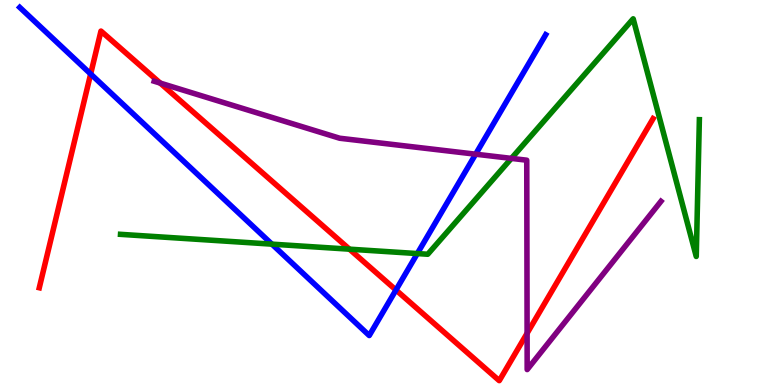[{'lines': ['blue', 'red'], 'intersections': [{'x': 1.17, 'y': 8.08}, {'x': 5.11, 'y': 2.47}]}, {'lines': ['green', 'red'], 'intersections': [{'x': 4.51, 'y': 3.53}]}, {'lines': ['purple', 'red'], 'intersections': [{'x': 2.07, 'y': 7.84}, {'x': 6.8, 'y': 1.34}]}, {'lines': ['blue', 'green'], 'intersections': [{'x': 3.51, 'y': 3.66}, {'x': 5.38, 'y': 3.41}]}, {'lines': ['blue', 'purple'], 'intersections': [{'x': 6.14, 'y': 5.99}]}, {'lines': ['green', 'purple'], 'intersections': [{'x': 6.6, 'y': 5.89}]}]